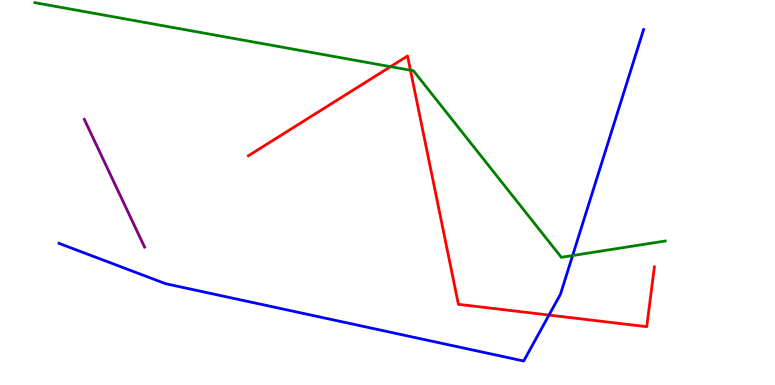[{'lines': ['blue', 'red'], 'intersections': [{'x': 7.08, 'y': 1.82}]}, {'lines': ['green', 'red'], 'intersections': [{'x': 5.04, 'y': 8.27}, {'x': 5.3, 'y': 8.18}]}, {'lines': ['purple', 'red'], 'intersections': []}, {'lines': ['blue', 'green'], 'intersections': [{'x': 7.39, 'y': 3.36}]}, {'lines': ['blue', 'purple'], 'intersections': []}, {'lines': ['green', 'purple'], 'intersections': []}]